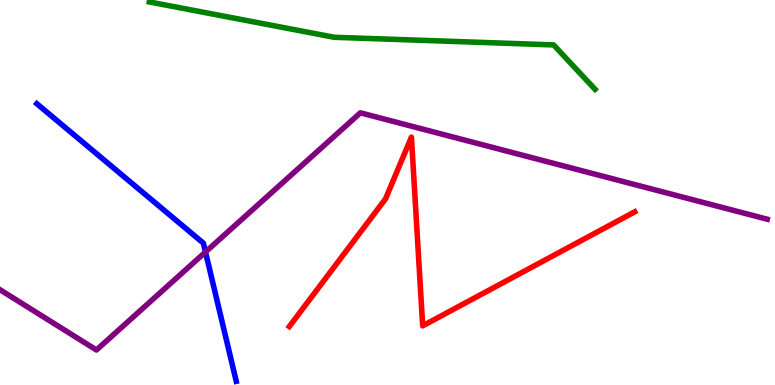[{'lines': ['blue', 'red'], 'intersections': []}, {'lines': ['green', 'red'], 'intersections': []}, {'lines': ['purple', 'red'], 'intersections': []}, {'lines': ['blue', 'green'], 'intersections': []}, {'lines': ['blue', 'purple'], 'intersections': [{'x': 2.65, 'y': 3.45}]}, {'lines': ['green', 'purple'], 'intersections': []}]